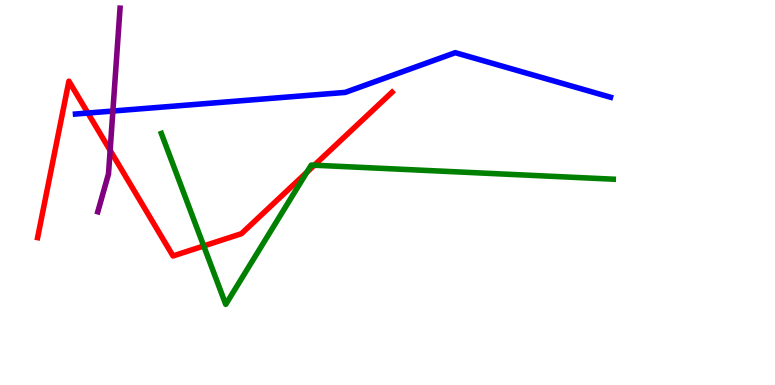[{'lines': ['blue', 'red'], 'intersections': [{'x': 1.13, 'y': 7.06}]}, {'lines': ['green', 'red'], 'intersections': [{'x': 2.63, 'y': 3.61}, {'x': 3.96, 'y': 5.53}, {'x': 4.06, 'y': 5.71}]}, {'lines': ['purple', 'red'], 'intersections': [{'x': 1.42, 'y': 6.09}]}, {'lines': ['blue', 'green'], 'intersections': []}, {'lines': ['blue', 'purple'], 'intersections': [{'x': 1.46, 'y': 7.12}]}, {'lines': ['green', 'purple'], 'intersections': []}]